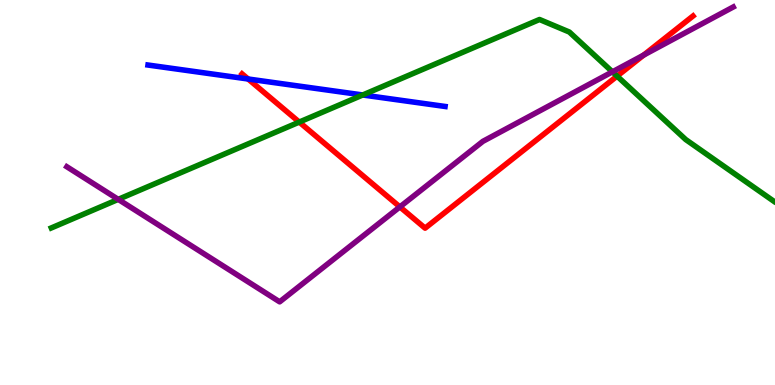[{'lines': ['blue', 'red'], 'intersections': [{'x': 3.2, 'y': 7.95}]}, {'lines': ['green', 'red'], 'intersections': [{'x': 3.86, 'y': 6.83}, {'x': 7.96, 'y': 8.02}]}, {'lines': ['purple', 'red'], 'intersections': [{'x': 5.16, 'y': 4.63}, {'x': 8.31, 'y': 8.57}]}, {'lines': ['blue', 'green'], 'intersections': [{'x': 4.68, 'y': 7.53}]}, {'lines': ['blue', 'purple'], 'intersections': []}, {'lines': ['green', 'purple'], 'intersections': [{'x': 1.53, 'y': 4.82}, {'x': 7.9, 'y': 8.13}]}]